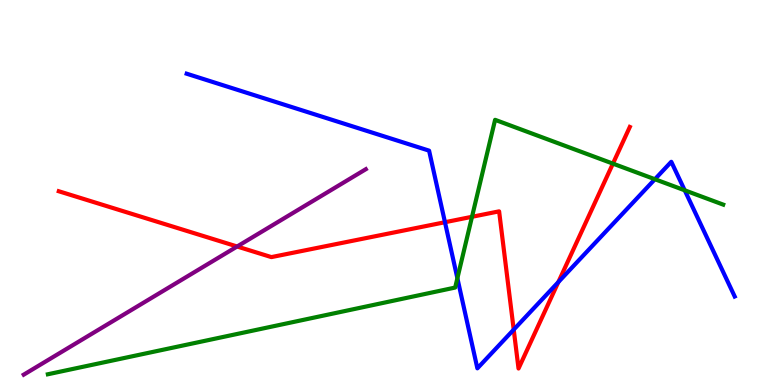[{'lines': ['blue', 'red'], 'intersections': [{'x': 5.74, 'y': 4.23}, {'x': 6.63, 'y': 1.44}, {'x': 7.2, 'y': 2.67}]}, {'lines': ['green', 'red'], 'intersections': [{'x': 6.09, 'y': 4.37}, {'x': 7.91, 'y': 5.75}]}, {'lines': ['purple', 'red'], 'intersections': [{'x': 3.06, 'y': 3.6}]}, {'lines': ['blue', 'green'], 'intersections': [{'x': 5.9, 'y': 2.77}, {'x': 8.45, 'y': 5.34}, {'x': 8.84, 'y': 5.06}]}, {'lines': ['blue', 'purple'], 'intersections': []}, {'lines': ['green', 'purple'], 'intersections': []}]